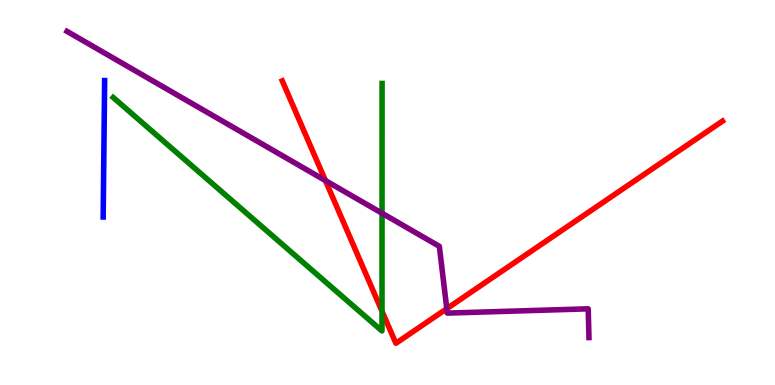[{'lines': ['blue', 'red'], 'intersections': []}, {'lines': ['green', 'red'], 'intersections': [{'x': 4.93, 'y': 1.92}]}, {'lines': ['purple', 'red'], 'intersections': [{'x': 4.2, 'y': 5.31}, {'x': 5.77, 'y': 1.98}]}, {'lines': ['blue', 'green'], 'intersections': []}, {'lines': ['blue', 'purple'], 'intersections': []}, {'lines': ['green', 'purple'], 'intersections': [{'x': 4.93, 'y': 4.46}]}]